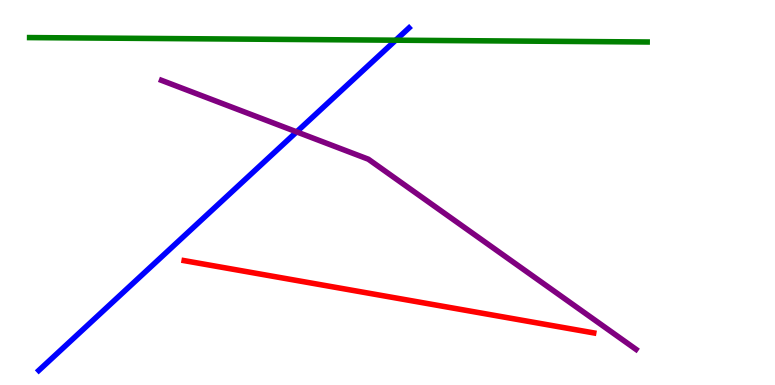[{'lines': ['blue', 'red'], 'intersections': []}, {'lines': ['green', 'red'], 'intersections': []}, {'lines': ['purple', 'red'], 'intersections': []}, {'lines': ['blue', 'green'], 'intersections': [{'x': 5.11, 'y': 8.96}]}, {'lines': ['blue', 'purple'], 'intersections': [{'x': 3.83, 'y': 6.57}]}, {'lines': ['green', 'purple'], 'intersections': []}]